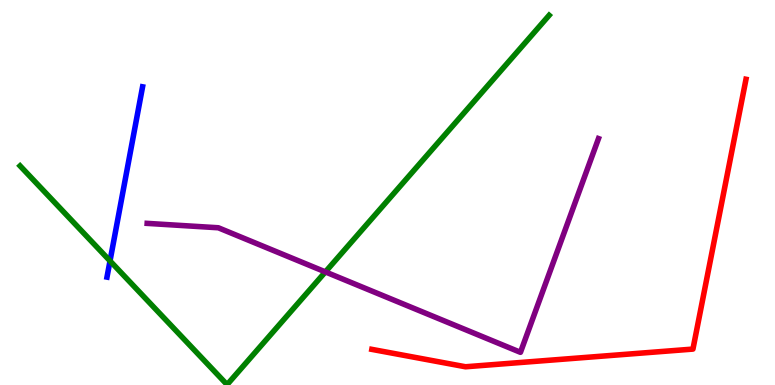[{'lines': ['blue', 'red'], 'intersections': []}, {'lines': ['green', 'red'], 'intersections': []}, {'lines': ['purple', 'red'], 'intersections': []}, {'lines': ['blue', 'green'], 'intersections': [{'x': 1.42, 'y': 3.22}]}, {'lines': ['blue', 'purple'], 'intersections': []}, {'lines': ['green', 'purple'], 'intersections': [{'x': 4.2, 'y': 2.94}]}]